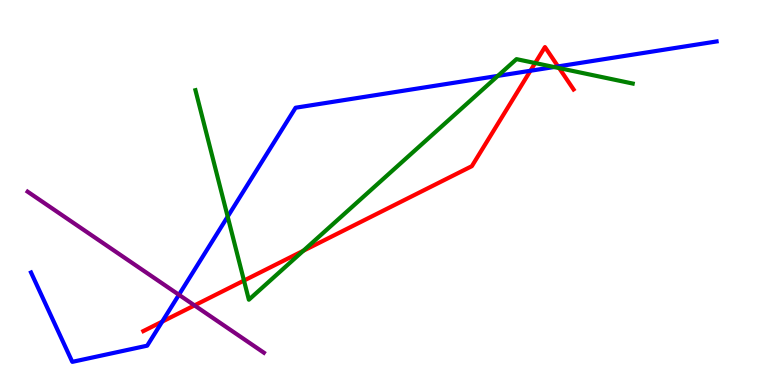[{'lines': ['blue', 'red'], 'intersections': [{'x': 2.09, 'y': 1.65}, {'x': 6.84, 'y': 8.16}, {'x': 7.2, 'y': 8.28}]}, {'lines': ['green', 'red'], 'intersections': [{'x': 3.15, 'y': 2.71}, {'x': 3.91, 'y': 3.49}, {'x': 6.91, 'y': 8.36}, {'x': 7.21, 'y': 8.23}]}, {'lines': ['purple', 'red'], 'intersections': [{'x': 2.51, 'y': 2.07}]}, {'lines': ['blue', 'green'], 'intersections': [{'x': 2.94, 'y': 4.37}, {'x': 6.42, 'y': 8.03}, {'x': 7.15, 'y': 8.26}]}, {'lines': ['blue', 'purple'], 'intersections': [{'x': 2.31, 'y': 2.34}]}, {'lines': ['green', 'purple'], 'intersections': []}]